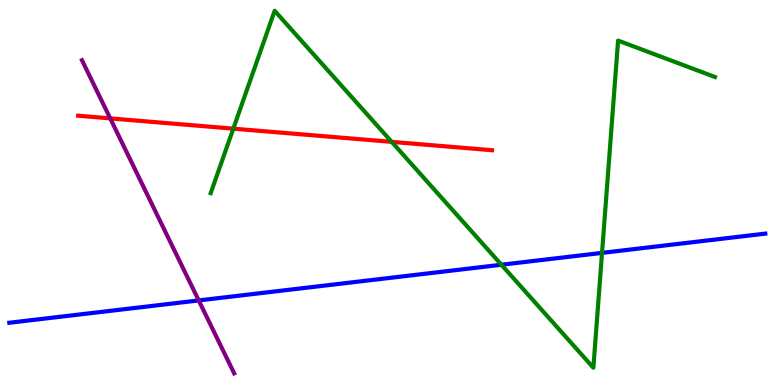[{'lines': ['blue', 'red'], 'intersections': []}, {'lines': ['green', 'red'], 'intersections': [{'x': 3.01, 'y': 6.66}, {'x': 5.05, 'y': 6.32}]}, {'lines': ['purple', 'red'], 'intersections': [{'x': 1.42, 'y': 6.93}]}, {'lines': ['blue', 'green'], 'intersections': [{'x': 6.47, 'y': 3.12}, {'x': 7.77, 'y': 3.43}]}, {'lines': ['blue', 'purple'], 'intersections': [{'x': 2.56, 'y': 2.2}]}, {'lines': ['green', 'purple'], 'intersections': []}]